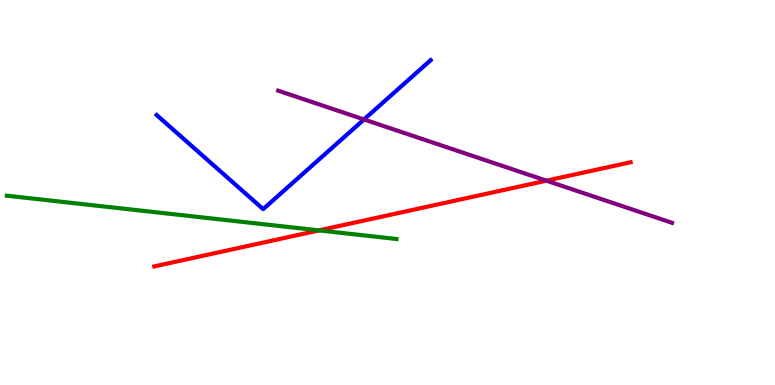[{'lines': ['blue', 'red'], 'intersections': []}, {'lines': ['green', 'red'], 'intersections': [{'x': 4.12, 'y': 4.02}]}, {'lines': ['purple', 'red'], 'intersections': [{'x': 7.05, 'y': 5.31}]}, {'lines': ['blue', 'green'], 'intersections': []}, {'lines': ['blue', 'purple'], 'intersections': [{'x': 4.7, 'y': 6.9}]}, {'lines': ['green', 'purple'], 'intersections': []}]